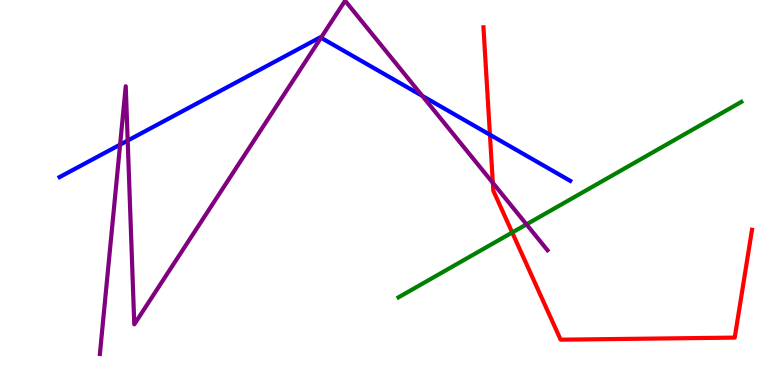[{'lines': ['blue', 'red'], 'intersections': [{'x': 6.32, 'y': 6.5}]}, {'lines': ['green', 'red'], 'intersections': [{'x': 6.61, 'y': 3.96}]}, {'lines': ['purple', 'red'], 'intersections': [{'x': 6.36, 'y': 5.25}]}, {'lines': ['blue', 'green'], 'intersections': []}, {'lines': ['blue', 'purple'], 'intersections': [{'x': 1.55, 'y': 6.24}, {'x': 1.65, 'y': 6.35}, {'x': 4.14, 'y': 9.02}, {'x': 5.45, 'y': 7.51}]}, {'lines': ['green', 'purple'], 'intersections': [{'x': 6.79, 'y': 4.17}]}]